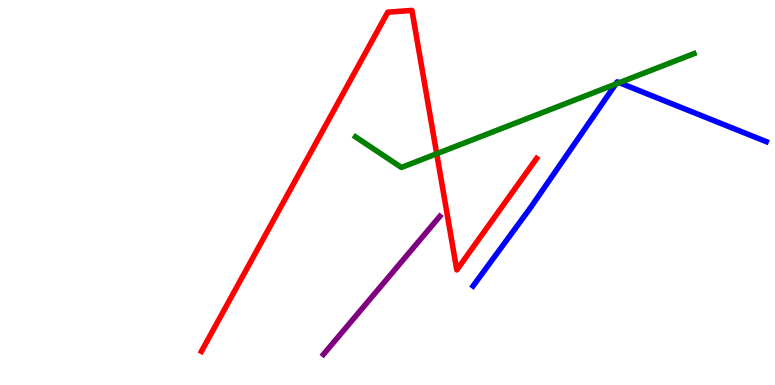[{'lines': ['blue', 'red'], 'intersections': []}, {'lines': ['green', 'red'], 'intersections': [{'x': 5.63, 'y': 6.01}]}, {'lines': ['purple', 'red'], 'intersections': []}, {'lines': ['blue', 'green'], 'intersections': [{'x': 7.94, 'y': 7.82}, {'x': 7.99, 'y': 7.85}]}, {'lines': ['blue', 'purple'], 'intersections': []}, {'lines': ['green', 'purple'], 'intersections': []}]